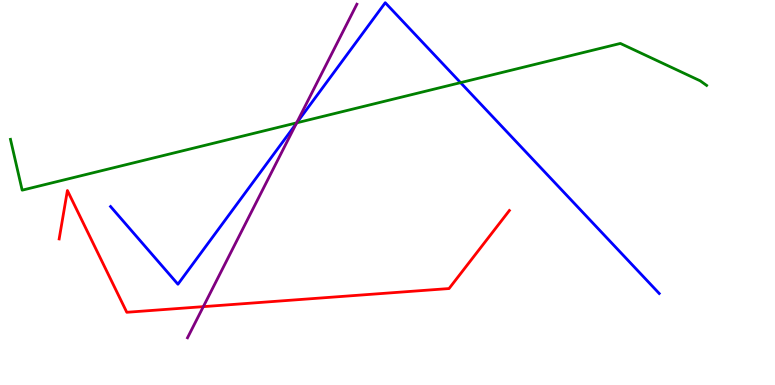[{'lines': ['blue', 'red'], 'intersections': []}, {'lines': ['green', 'red'], 'intersections': []}, {'lines': ['purple', 'red'], 'intersections': [{'x': 2.62, 'y': 2.04}]}, {'lines': ['blue', 'green'], 'intersections': [{'x': 3.83, 'y': 6.81}, {'x': 5.94, 'y': 7.85}]}, {'lines': ['blue', 'purple'], 'intersections': [{'x': 3.82, 'y': 6.79}]}, {'lines': ['green', 'purple'], 'intersections': [{'x': 3.83, 'y': 6.81}]}]